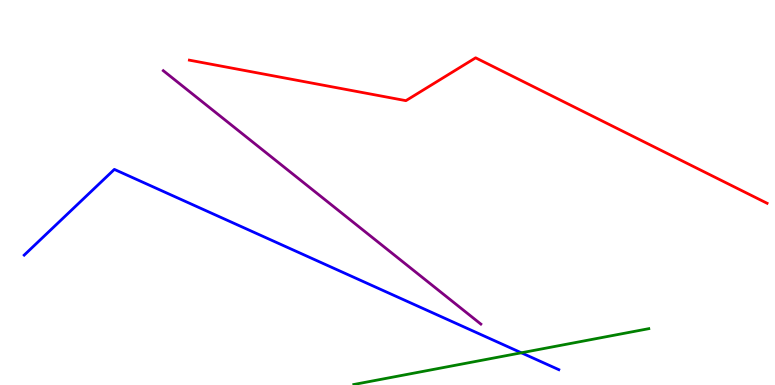[{'lines': ['blue', 'red'], 'intersections': []}, {'lines': ['green', 'red'], 'intersections': []}, {'lines': ['purple', 'red'], 'intersections': []}, {'lines': ['blue', 'green'], 'intersections': [{'x': 6.73, 'y': 0.837}]}, {'lines': ['blue', 'purple'], 'intersections': []}, {'lines': ['green', 'purple'], 'intersections': []}]